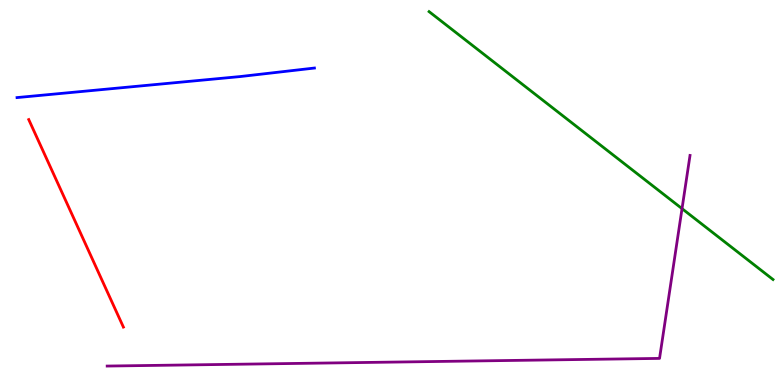[{'lines': ['blue', 'red'], 'intersections': []}, {'lines': ['green', 'red'], 'intersections': []}, {'lines': ['purple', 'red'], 'intersections': []}, {'lines': ['blue', 'green'], 'intersections': []}, {'lines': ['blue', 'purple'], 'intersections': []}, {'lines': ['green', 'purple'], 'intersections': [{'x': 8.8, 'y': 4.58}]}]